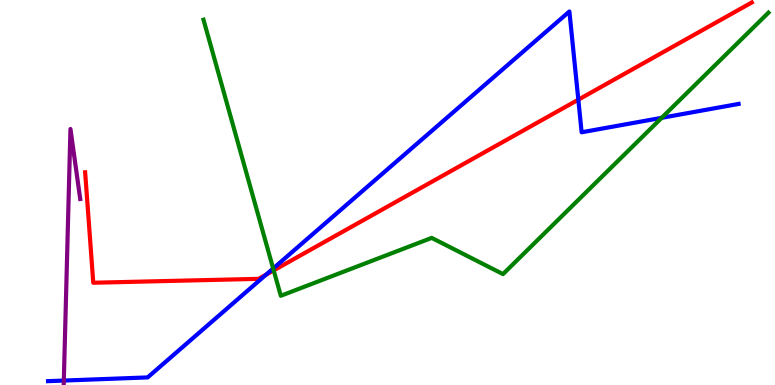[{'lines': ['blue', 'red'], 'intersections': [{'x': 3.43, 'y': 2.87}, {'x': 7.46, 'y': 7.41}]}, {'lines': ['green', 'red'], 'intersections': [{'x': 3.53, 'y': 2.98}]}, {'lines': ['purple', 'red'], 'intersections': []}, {'lines': ['blue', 'green'], 'intersections': [{'x': 3.52, 'y': 3.03}, {'x': 8.54, 'y': 6.94}]}, {'lines': ['blue', 'purple'], 'intersections': [{'x': 0.823, 'y': 0.115}]}, {'lines': ['green', 'purple'], 'intersections': []}]